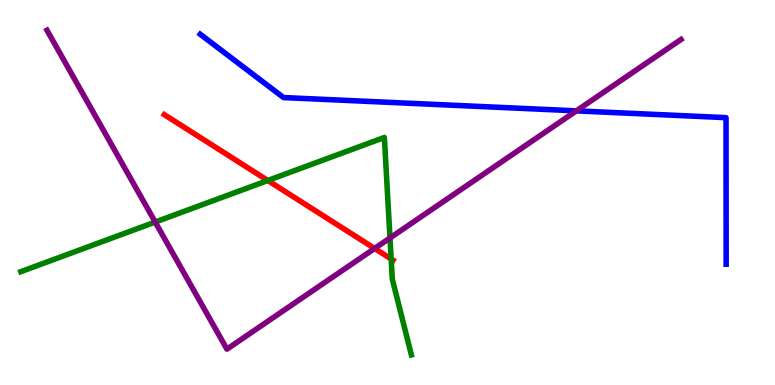[{'lines': ['blue', 'red'], 'intersections': []}, {'lines': ['green', 'red'], 'intersections': [{'x': 3.46, 'y': 5.31}, {'x': 5.05, 'y': 3.27}]}, {'lines': ['purple', 'red'], 'intersections': [{'x': 4.83, 'y': 3.55}]}, {'lines': ['blue', 'green'], 'intersections': []}, {'lines': ['blue', 'purple'], 'intersections': [{'x': 7.44, 'y': 7.12}]}, {'lines': ['green', 'purple'], 'intersections': [{'x': 2.0, 'y': 4.23}, {'x': 5.03, 'y': 3.82}]}]